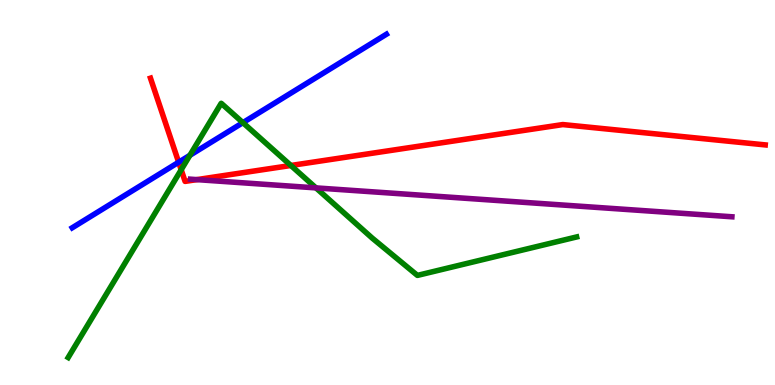[{'lines': ['blue', 'red'], 'intersections': [{'x': 2.31, 'y': 5.79}]}, {'lines': ['green', 'red'], 'intersections': [{'x': 2.34, 'y': 5.59}, {'x': 3.75, 'y': 5.7}]}, {'lines': ['purple', 'red'], 'intersections': [{'x': 2.54, 'y': 5.33}]}, {'lines': ['blue', 'green'], 'intersections': [{'x': 2.45, 'y': 5.97}, {'x': 3.13, 'y': 6.81}]}, {'lines': ['blue', 'purple'], 'intersections': []}, {'lines': ['green', 'purple'], 'intersections': [{'x': 4.08, 'y': 5.12}]}]